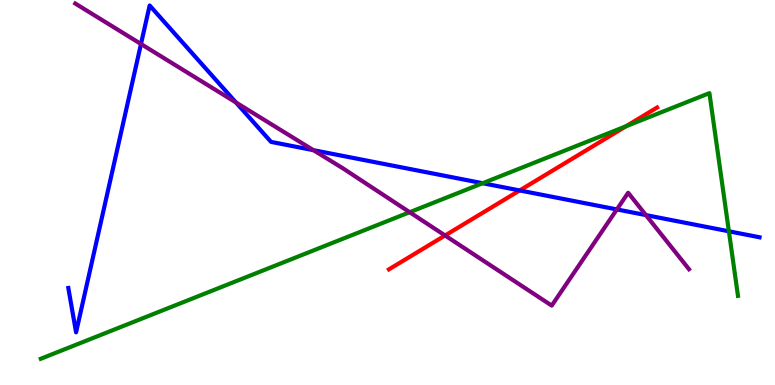[{'lines': ['blue', 'red'], 'intersections': [{'x': 6.71, 'y': 5.05}]}, {'lines': ['green', 'red'], 'intersections': [{'x': 8.08, 'y': 6.72}]}, {'lines': ['purple', 'red'], 'intersections': [{'x': 5.74, 'y': 3.88}]}, {'lines': ['blue', 'green'], 'intersections': [{'x': 6.23, 'y': 5.24}, {'x': 9.4, 'y': 3.99}]}, {'lines': ['blue', 'purple'], 'intersections': [{'x': 1.82, 'y': 8.86}, {'x': 3.04, 'y': 7.34}, {'x': 4.04, 'y': 6.1}, {'x': 7.96, 'y': 4.56}, {'x': 8.33, 'y': 4.41}]}, {'lines': ['green', 'purple'], 'intersections': [{'x': 5.29, 'y': 4.49}]}]